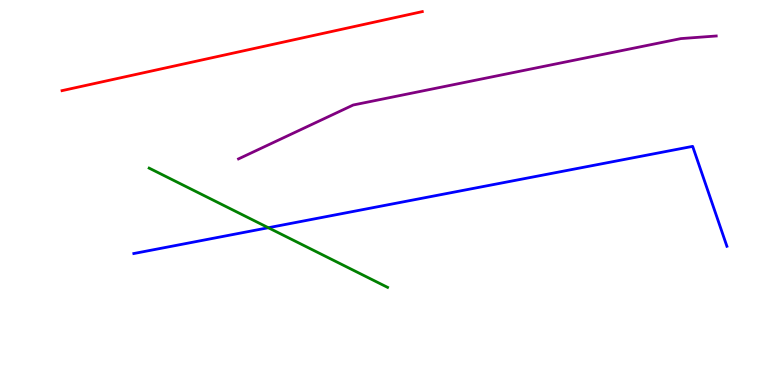[{'lines': ['blue', 'red'], 'intersections': []}, {'lines': ['green', 'red'], 'intersections': []}, {'lines': ['purple', 'red'], 'intersections': []}, {'lines': ['blue', 'green'], 'intersections': [{'x': 3.46, 'y': 4.09}]}, {'lines': ['blue', 'purple'], 'intersections': []}, {'lines': ['green', 'purple'], 'intersections': []}]